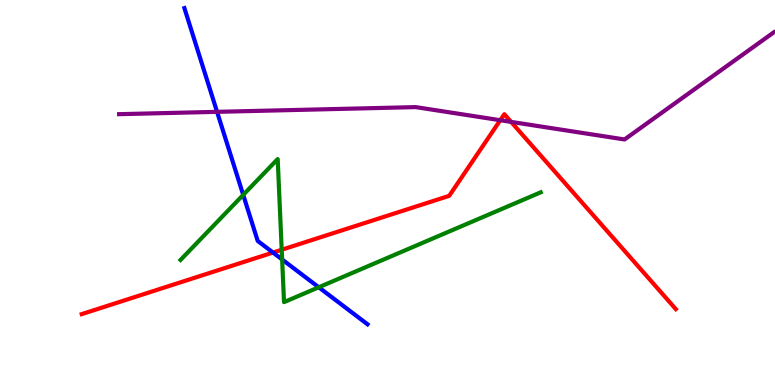[{'lines': ['blue', 'red'], 'intersections': [{'x': 3.52, 'y': 3.44}]}, {'lines': ['green', 'red'], 'intersections': [{'x': 3.63, 'y': 3.51}]}, {'lines': ['purple', 'red'], 'intersections': [{'x': 6.45, 'y': 6.88}, {'x': 6.59, 'y': 6.83}]}, {'lines': ['blue', 'green'], 'intersections': [{'x': 3.14, 'y': 4.94}, {'x': 3.64, 'y': 3.26}, {'x': 4.11, 'y': 2.54}]}, {'lines': ['blue', 'purple'], 'intersections': [{'x': 2.8, 'y': 7.1}]}, {'lines': ['green', 'purple'], 'intersections': []}]